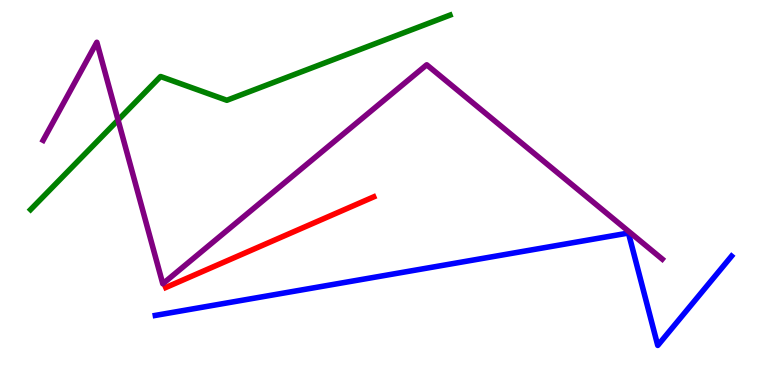[{'lines': ['blue', 'red'], 'intersections': []}, {'lines': ['green', 'red'], 'intersections': []}, {'lines': ['purple', 'red'], 'intersections': []}, {'lines': ['blue', 'green'], 'intersections': []}, {'lines': ['blue', 'purple'], 'intersections': []}, {'lines': ['green', 'purple'], 'intersections': [{'x': 1.52, 'y': 6.88}]}]